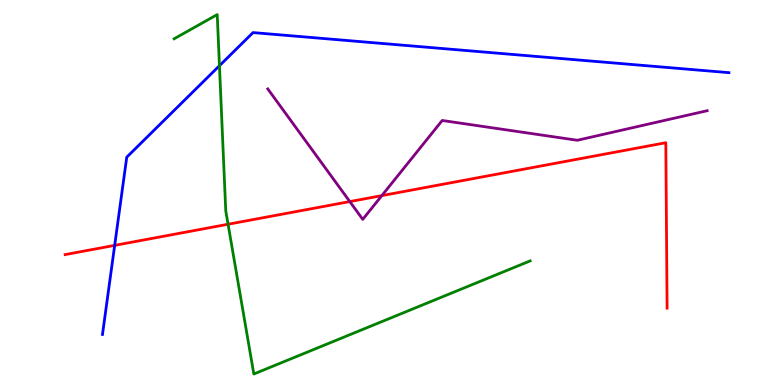[{'lines': ['blue', 'red'], 'intersections': [{'x': 1.48, 'y': 3.63}]}, {'lines': ['green', 'red'], 'intersections': [{'x': 2.94, 'y': 4.18}]}, {'lines': ['purple', 'red'], 'intersections': [{'x': 4.51, 'y': 4.76}, {'x': 4.93, 'y': 4.92}]}, {'lines': ['blue', 'green'], 'intersections': [{'x': 2.83, 'y': 8.29}]}, {'lines': ['blue', 'purple'], 'intersections': []}, {'lines': ['green', 'purple'], 'intersections': []}]